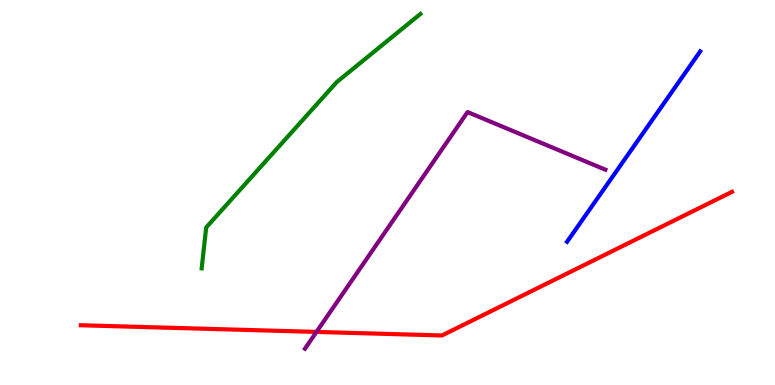[{'lines': ['blue', 'red'], 'intersections': []}, {'lines': ['green', 'red'], 'intersections': []}, {'lines': ['purple', 'red'], 'intersections': [{'x': 4.08, 'y': 1.38}]}, {'lines': ['blue', 'green'], 'intersections': []}, {'lines': ['blue', 'purple'], 'intersections': []}, {'lines': ['green', 'purple'], 'intersections': []}]